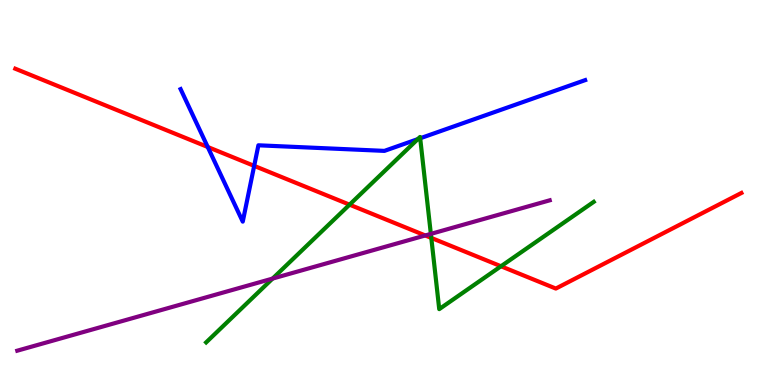[{'lines': ['blue', 'red'], 'intersections': [{'x': 2.68, 'y': 6.18}, {'x': 3.28, 'y': 5.69}]}, {'lines': ['green', 'red'], 'intersections': [{'x': 4.51, 'y': 4.68}, {'x': 5.57, 'y': 3.82}, {'x': 6.46, 'y': 3.08}]}, {'lines': ['purple', 'red'], 'intersections': [{'x': 5.49, 'y': 3.88}]}, {'lines': ['blue', 'green'], 'intersections': [{'x': 5.39, 'y': 6.39}, {'x': 5.42, 'y': 6.41}]}, {'lines': ['blue', 'purple'], 'intersections': []}, {'lines': ['green', 'purple'], 'intersections': [{'x': 3.52, 'y': 2.76}, {'x': 5.56, 'y': 3.92}]}]